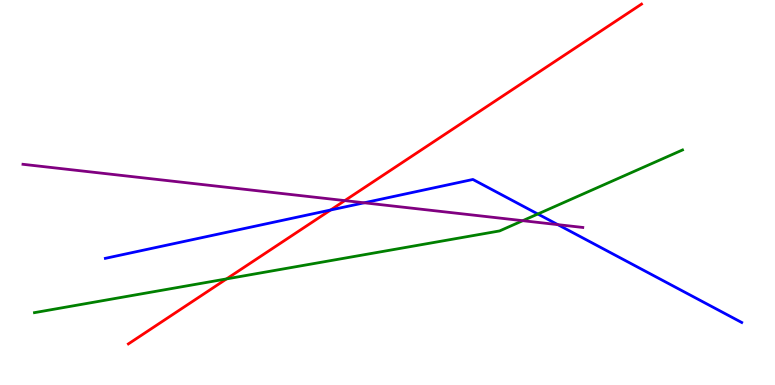[{'lines': ['blue', 'red'], 'intersections': [{'x': 4.27, 'y': 4.55}]}, {'lines': ['green', 'red'], 'intersections': [{'x': 2.92, 'y': 2.76}]}, {'lines': ['purple', 'red'], 'intersections': [{'x': 4.45, 'y': 4.79}]}, {'lines': ['blue', 'green'], 'intersections': [{'x': 6.94, 'y': 4.44}]}, {'lines': ['blue', 'purple'], 'intersections': [{'x': 4.7, 'y': 4.73}, {'x': 7.2, 'y': 4.17}]}, {'lines': ['green', 'purple'], 'intersections': [{'x': 6.75, 'y': 4.27}]}]